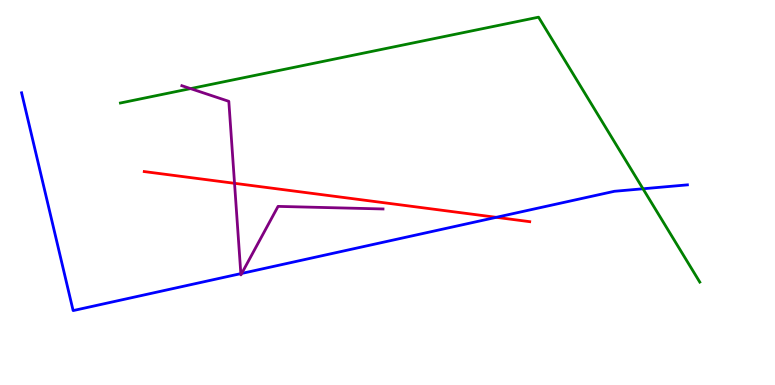[{'lines': ['blue', 'red'], 'intersections': [{'x': 6.4, 'y': 4.36}]}, {'lines': ['green', 'red'], 'intersections': []}, {'lines': ['purple', 'red'], 'intersections': [{'x': 3.03, 'y': 5.24}]}, {'lines': ['blue', 'green'], 'intersections': [{'x': 8.3, 'y': 5.1}]}, {'lines': ['blue', 'purple'], 'intersections': [{'x': 3.11, 'y': 2.89}, {'x': 3.12, 'y': 2.9}]}, {'lines': ['green', 'purple'], 'intersections': [{'x': 2.46, 'y': 7.7}]}]